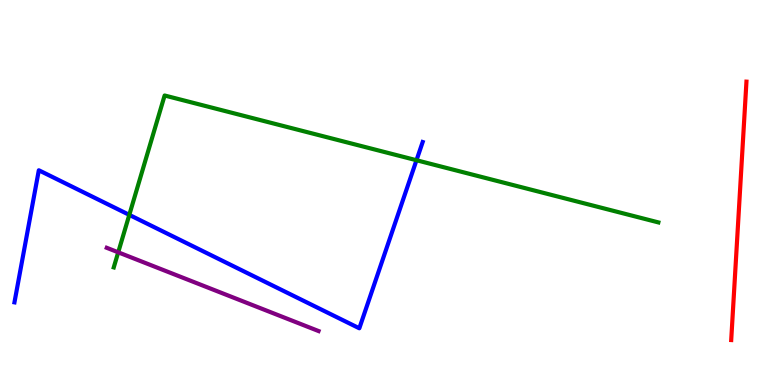[{'lines': ['blue', 'red'], 'intersections': []}, {'lines': ['green', 'red'], 'intersections': []}, {'lines': ['purple', 'red'], 'intersections': []}, {'lines': ['blue', 'green'], 'intersections': [{'x': 1.67, 'y': 4.42}, {'x': 5.37, 'y': 5.84}]}, {'lines': ['blue', 'purple'], 'intersections': []}, {'lines': ['green', 'purple'], 'intersections': [{'x': 1.53, 'y': 3.45}]}]